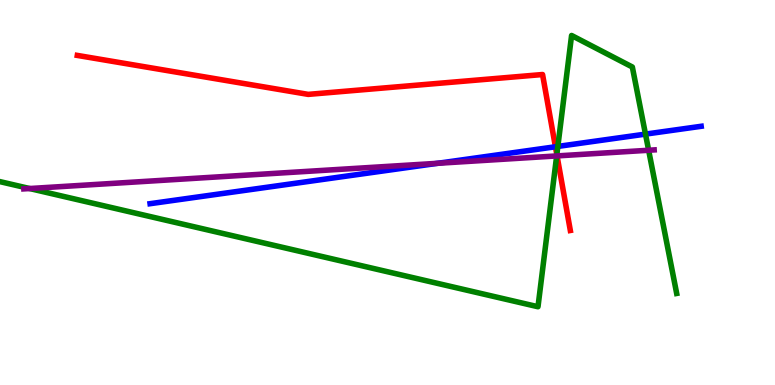[{'lines': ['blue', 'red'], 'intersections': [{'x': 7.17, 'y': 6.19}]}, {'lines': ['green', 'red'], 'intersections': [{'x': 7.18, 'y': 5.98}]}, {'lines': ['purple', 'red'], 'intersections': [{'x': 7.19, 'y': 5.95}]}, {'lines': ['blue', 'green'], 'intersections': [{'x': 7.2, 'y': 6.2}, {'x': 8.33, 'y': 6.52}]}, {'lines': ['blue', 'purple'], 'intersections': [{'x': 5.65, 'y': 5.76}]}, {'lines': ['green', 'purple'], 'intersections': [{'x': 0.382, 'y': 5.1}, {'x': 7.18, 'y': 5.95}, {'x': 8.37, 'y': 6.1}]}]